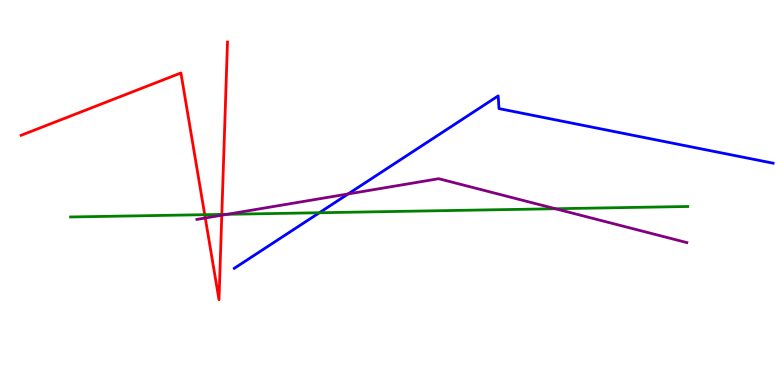[{'lines': ['blue', 'red'], 'intersections': []}, {'lines': ['green', 'red'], 'intersections': [{'x': 2.64, 'y': 4.42}, {'x': 2.86, 'y': 4.43}]}, {'lines': ['purple', 'red'], 'intersections': [{'x': 2.65, 'y': 4.34}, {'x': 2.86, 'y': 4.41}]}, {'lines': ['blue', 'green'], 'intersections': [{'x': 4.12, 'y': 4.47}]}, {'lines': ['blue', 'purple'], 'intersections': [{'x': 4.49, 'y': 4.96}]}, {'lines': ['green', 'purple'], 'intersections': [{'x': 2.93, 'y': 4.43}, {'x': 7.17, 'y': 4.58}]}]